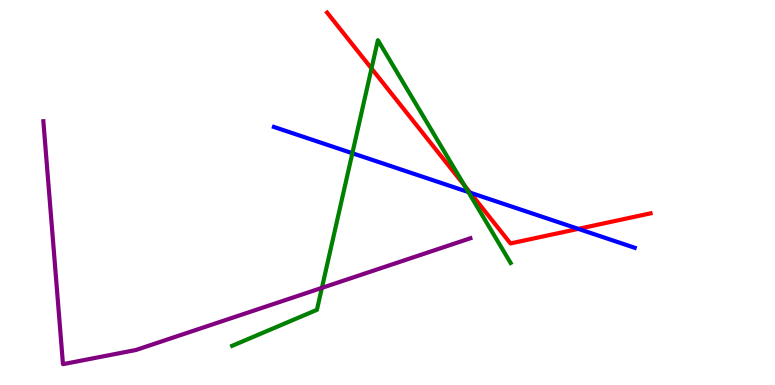[{'lines': ['blue', 'red'], 'intersections': [{'x': 6.07, 'y': 5.0}, {'x': 7.46, 'y': 4.06}]}, {'lines': ['green', 'red'], 'intersections': [{'x': 4.79, 'y': 8.22}, {'x': 5.99, 'y': 5.18}]}, {'lines': ['purple', 'red'], 'intersections': []}, {'lines': ['blue', 'green'], 'intersections': [{'x': 4.55, 'y': 6.02}, {'x': 6.04, 'y': 5.01}]}, {'lines': ['blue', 'purple'], 'intersections': []}, {'lines': ['green', 'purple'], 'intersections': [{'x': 4.15, 'y': 2.52}]}]